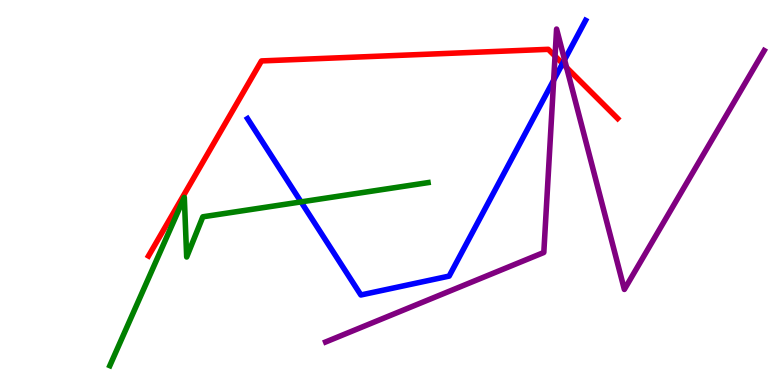[{'lines': ['blue', 'red'], 'intersections': [{'x': 7.26, 'y': 8.35}]}, {'lines': ['green', 'red'], 'intersections': []}, {'lines': ['purple', 'red'], 'intersections': [{'x': 7.16, 'y': 8.54}, {'x': 7.31, 'y': 8.24}]}, {'lines': ['blue', 'green'], 'intersections': [{'x': 3.88, 'y': 4.76}]}, {'lines': ['blue', 'purple'], 'intersections': [{'x': 7.14, 'y': 7.92}, {'x': 7.28, 'y': 8.45}]}, {'lines': ['green', 'purple'], 'intersections': []}]